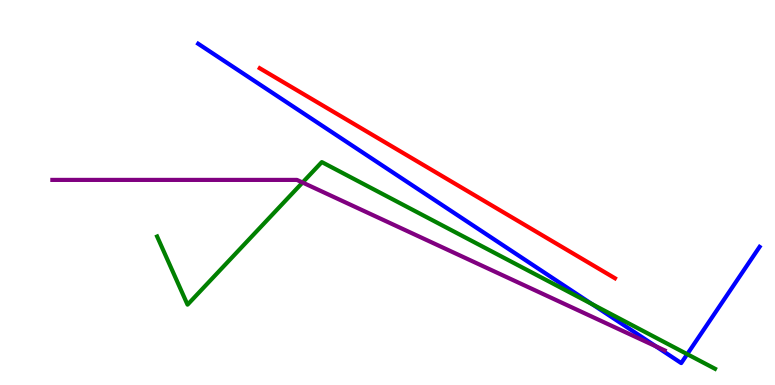[{'lines': ['blue', 'red'], 'intersections': []}, {'lines': ['green', 'red'], 'intersections': []}, {'lines': ['purple', 'red'], 'intersections': []}, {'lines': ['blue', 'green'], 'intersections': [{'x': 7.64, 'y': 2.1}, {'x': 8.87, 'y': 0.801}]}, {'lines': ['blue', 'purple'], 'intersections': [{'x': 8.46, 'y': 1.0}]}, {'lines': ['green', 'purple'], 'intersections': [{'x': 3.9, 'y': 5.26}]}]